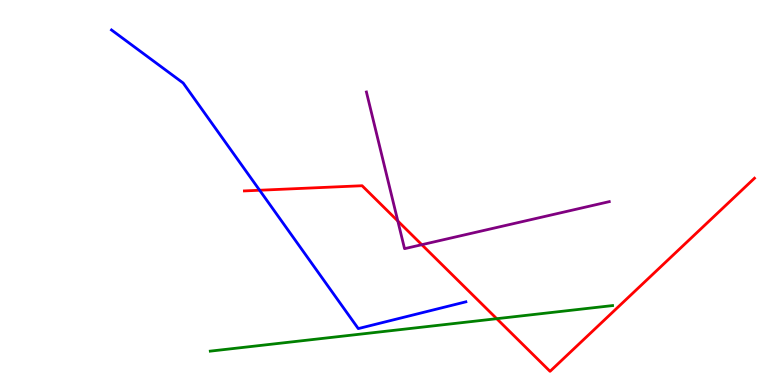[{'lines': ['blue', 'red'], 'intersections': [{'x': 3.35, 'y': 5.06}]}, {'lines': ['green', 'red'], 'intersections': [{'x': 6.41, 'y': 1.72}]}, {'lines': ['purple', 'red'], 'intersections': [{'x': 5.13, 'y': 4.26}, {'x': 5.44, 'y': 3.64}]}, {'lines': ['blue', 'green'], 'intersections': []}, {'lines': ['blue', 'purple'], 'intersections': []}, {'lines': ['green', 'purple'], 'intersections': []}]